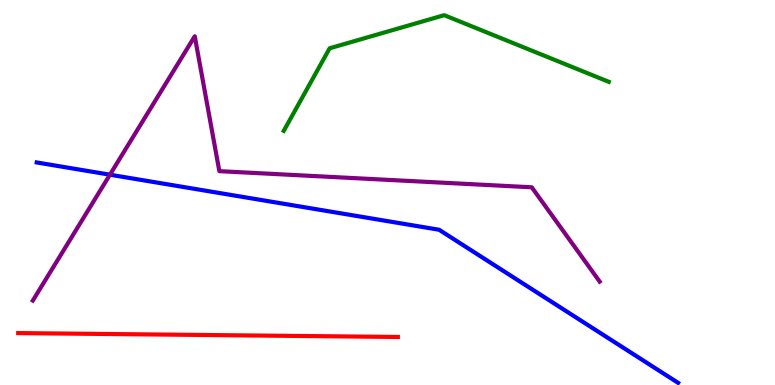[{'lines': ['blue', 'red'], 'intersections': []}, {'lines': ['green', 'red'], 'intersections': []}, {'lines': ['purple', 'red'], 'intersections': []}, {'lines': ['blue', 'green'], 'intersections': []}, {'lines': ['blue', 'purple'], 'intersections': [{'x': 1.42, 'y': 5.46}]}, {'lines': ['green', 'purple'], 'intersections': []}]